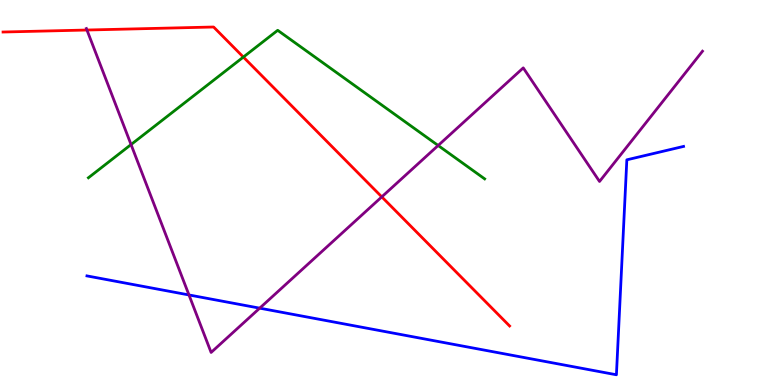[{'lines': ['blue', 'red'], 'intersections': []}, {'lines': ['green', 'red'], 'intersections': [{'x': 3.14, 'y': 8.52}]}, {'lines': ['purple', 'red'], 'intersections': [{'x': 1.12, 'y': 9.22}, {'x': 4.93, 'y': 4.89}]}, {'lines': ['blue', 'green'], 'intersections': []}, {'lines': ['blue', 'purple'], 'intersections': [{'x': 2.44, 'y': 2.34}, {'x': 3.35, 'y': 2.0}]}, {'lines': ['green', 'purple'], 'intersections': [{'x': 1.69, 'y': 6.25}, {'x': 5.65, 'y': 6.22}]}]